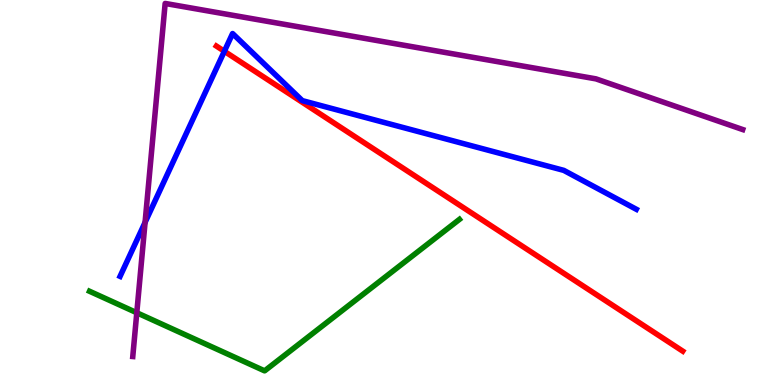[{'lines': ['blue', 'red'], 'intersections': [{'x': 2.89, 'y': 8.67}]}, {'lines': ['green', 'red'], 'intersections': []}, {'lines': ['purple', 'red'], 'intersections': []}, {'lines': ['blue', 'green'], 'intersections': []}, {'lines': ['blue', 'purple'], 'intersections': [{'x': 1.87, 'y': 4.22}]}, {'lines': ['green', 'purple'], 'intersections': [{'x': 1.77, 'y': 1.88}]}]